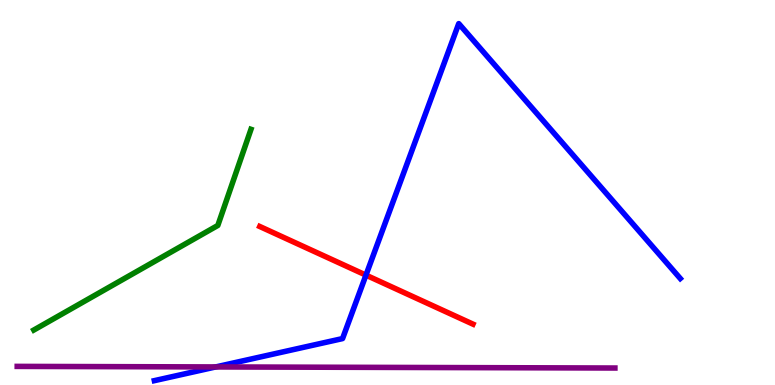[{'lines': ['blue', 'red'], 'intersections': [{'x': 4.72, 'y': 2.85}]}, {'lines': ['green', 'red'], 'intersections': []}, {'lines': ['purple', 'red'], 'intersections': []}, {'lines': ['blue', 'green'], 'intersections': []}, {'lines': ['blue', 'purple'], 'intersections': [{'x': 2.78, 'y': 0.469}]}, {'lines': ['green', 'purple'], 'intersections': []}]